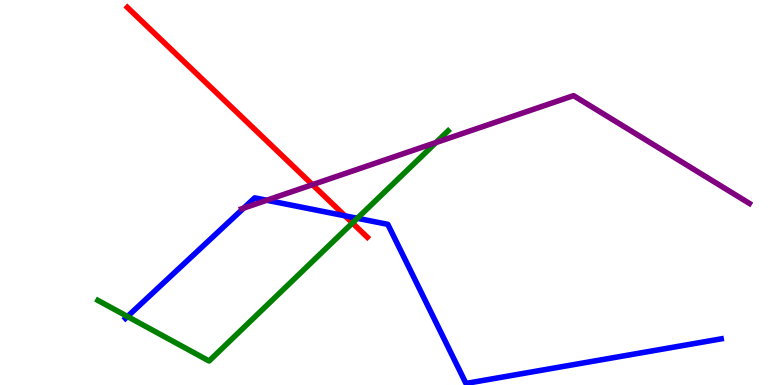[{'lines': ['blue', 'red'], 'intersections': [{'x': 4.45, 'y': 4.39}]}, {'lines': ['green', 'red'], 'intersections': [{'x': 4.55, 'y': 4.21}]}, {'lines': ['purple', 'red'], 'intersections': [{'x': 4.03, 'y': 5.2}]}, {'lines': ['blue', 'green'], 'intersections': [{'x': 1.64, 'y': 1.78}, {'x': 4.61, 'y': 4.33}]}, {'lines': ['blue', 'purple'], 'intersections': [{'x': 3.14, 'y': 4.59}, {'x': 3.44, 'y': 4.8}]}, {'lines': ['green', 'purple'], 'intersections': [{'x': 5.63, 'y': 6.3}]}]